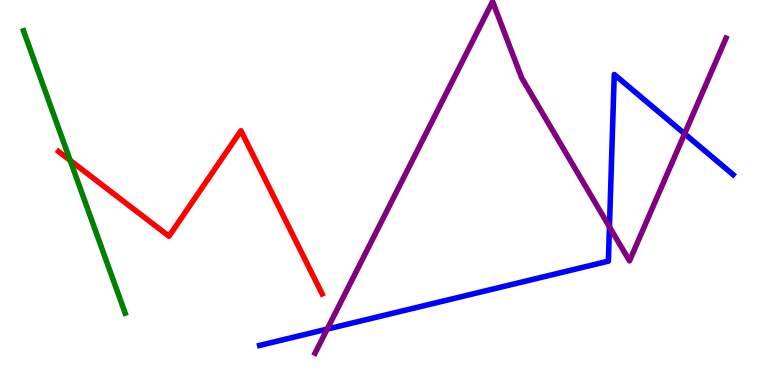[{'lines': ['blue', 'red'], 'intersections': []}, {'lines': ['green', 'red'], 'intersections': [{'x': 0.906, 'y': 5.83}]}, {'lines': ['purple', 'red'], 'intersections': []}, {'lines': ['blue', 'green'], 'intersections': []}, {'lines': ['blue', 'purple'], 'intersections': [{'x': 4.22, 'y': 1.45}, {'x': 7.86, 'y': 4.11}, {'x': 8.83, 'y': 6.53}]}, {'lines': ['green', 'purple'], 'intersections': []}]